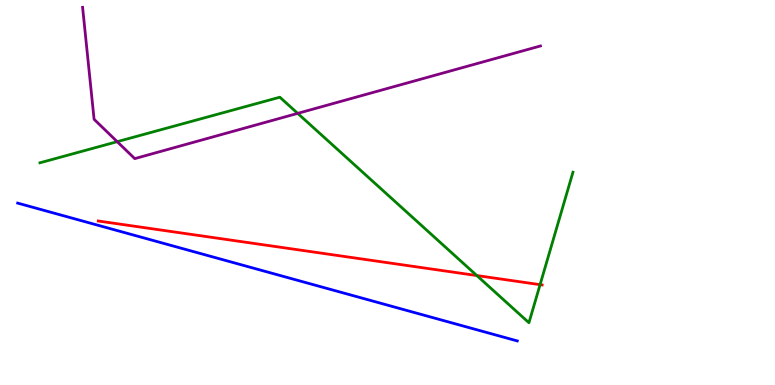[{'lines': ['blue', 'red'], 'intersections': []}, {'lines': ['green', 'red'], 'intersections': [{'x': 6.15, 'y': 2.84}, {'x': 6.97, 'y': 2.61}]}, {'lines': ['purple', 'red'], 'intersections': []}, {'lines': ['blue', 'green'], 'intersections': []}, {'lines': ['blue', 'purple'], 'intersections': []}, {'lines': ['green', 'purple'], 'intersections': [{'x': 1.51, 'y': 6.32}, {'x': 3.84, 'y': 7.06}]}]